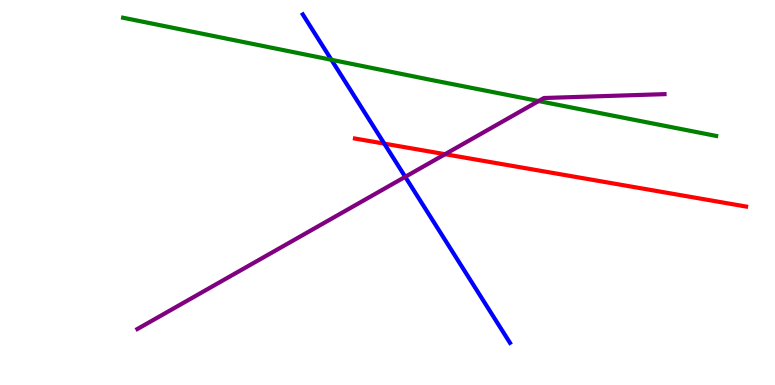[{'lines': ['blue', 'red'], 'intersections': [{'x': 4.96, 'y': 6.27}]}, {'lines': ['green', 'red'], 'intersections': []}, {'lines': ['purple', 'red'], 'intersections': [{'x': 5.74, 'y': 5.99}]}, {'lines': ['blue', 'green'], 'intersections': [{'x': 4.28, 'y': 8.45}]}, {'lines': ['blue', 'purple'], 'intersections': [{'x': 5.23, 'y': 5.41}]}, {'lines': ['green', 'purple'], 'intersections': [{'x': 6.95, 'y': 7.38}]}]